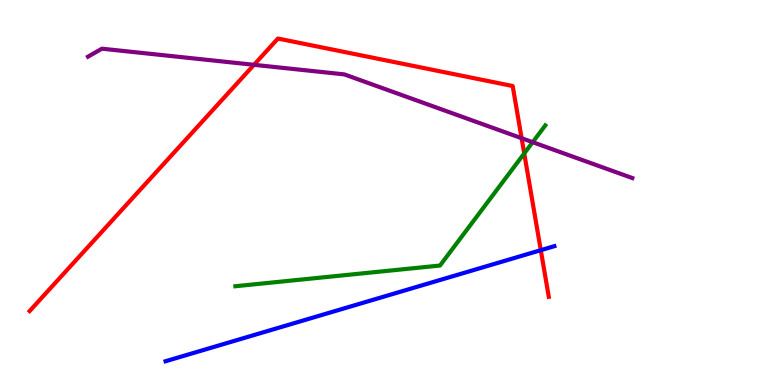[{'lines': ['blue', 'red'], 'intersections': [{'x': 6.98, 'y': 3.5}]}, {'lines': ['green', 'red'], 'intersections': [{'x': 6.76, 'y': 6.01}]}, {'lines': ['purple', 'red'], 'intersections': [{'x': 3.28, 'y': 8.32}, {'x': 6.73, 'y': 6.41}]}, {'lines': ['blue', 'green'], 'intersections': []}, {'lines': ['blue', 'purple'], 'intersections': []}, {'lines': ['green', 'purple'], 'intersections': [{'x': 6.87, 'y': 6.31}]}]